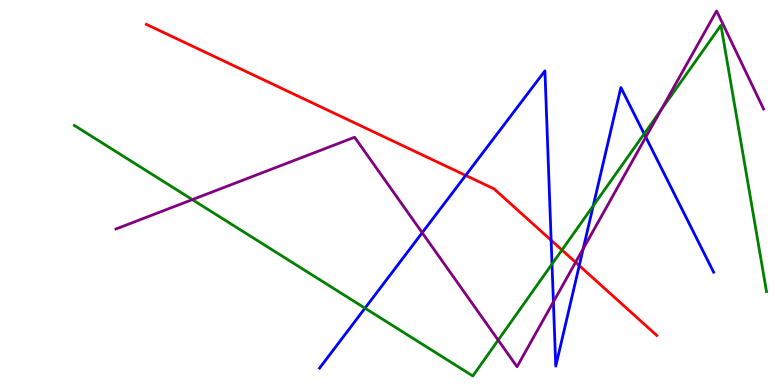[{'lines': ['blue', 'red'], 'intersections': [{'x': 6.01, 'y': 5.44}, {'x': 7.11, 'y': 3.76}, {'x': 7.47, 'y': 3.1}]}, {'lines': ['green', 'red'], 'intersections': [{'x': 7.25, 'y': 3.51}]}, {'lines': ['purple', 'red'], 'intersections': [{'x': 7.43, 'y': 3.19}]}, {'lines': ['blue', 'green'], 'intersections': [{'x': 4.71, 'y': 2.0}, {'x': 7.12, 'y': 3.14}, {'x': 7.65, 'y': 4.65}, {'x': 8.31, 'y': 6.52}]}, {'lines': ['blue', 'purple'], 'intersections': [{'x': 5.45, 'y': 3.95}, {'x': 7.14, 'y': 2.16}, {'x': 7.52, 'y': 3.54}, {'x': 8.33, 'y': 6.44}]}, {'lines': ['green', 'purple'], 'intersections': [{'x': 2.48, 'y': 4.82}, {'x': 6.43, 'y': 1.17}, {'x': 8.53, 'y': 7.14}]}]